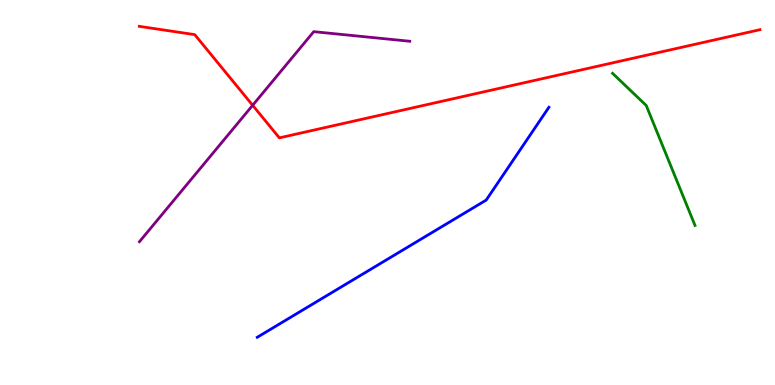[{'lines': ['blue', 'red'], 'intersections': []}, {'lines': ['green', 'red'], 'intersections': []}, {'lines': ['purple', 'red'], 'intersections': [{'x': 3.26, 'y': 7.27}]}, {'lines': ['blue', 'green'], 'intersections': []}, {'lines': ['blue', 'purple'], 'intersections': []}, {'lines': ['green', 'purple'], 'intersections': []}]